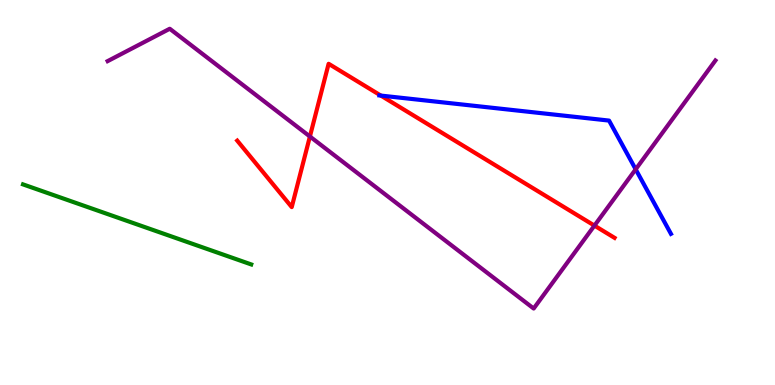[{'lines': ['blue', 'red'], 'intersections': [{'x': 4.91, 'y': 7.52}]}, {'lines': ['green', 'red'], 'intersections': []}, {'lines': ['purple', 'red'], 'intersections': [{'x': 4.0, 'y': 6.45}, {'x': 7.67, 'y': 4.14}]}, {'lines': ['blue', 'green'], 'intersections': []}, {'lines': ['blue', 'purple'], 'intersections': [{'x': 8.2, 'y': 5.6}]}, {'lines': ['green', 'purple'], 'intersections': []}]